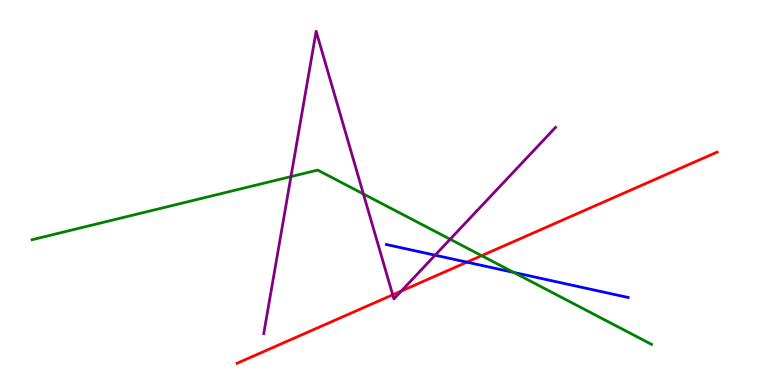[{'lines': ['blue', 'red'], 'intersections': [{'x': 6.02, 'y': 3.19}]}, {'lines': ['green', 'red'], 'intersections': [{'x': 6.22, 'y': 3.36}]}, {'lines': ['purple', 'red'], 'intersections': [{'x': 5.07, 'y': 2.34}, {'x': 5.18, 'y': 2.44}]}, {'lines': ['blue', 'green'], 'intersections': [{'x': 6.63, 'y': 2.92}]}, {'lines': ['blue', 'purple'], 'intersections': [{'x': 5.61, 'y': 3.37}]}, {'lines': ['green', 'purple'], 'intersections': [{'x': 3.75, 'y': 5.41}, {'x': 4.69, 'y': 4.96}, {'x': 5.81, 'y': 3.79}]}]